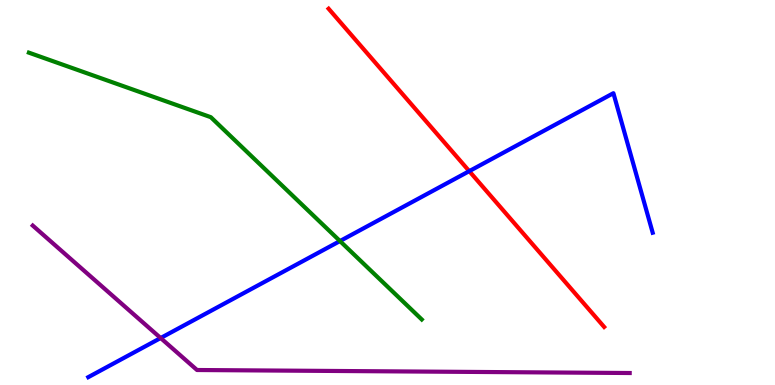[{'lines': ['blue', 'red'], 'intersections': [{'x': 6.05, 'y': 5.55}]}, {'lines': ['green', 'red'], 'intersections': []}, {'lines': ['purple', 'red'], 'intersections': []}, {'lines': ['blue', 'green'], 'intersections': [{'x': 4.39, 'y': 3.74}]}, {'lines': ['blue', 'purple'], 'intersections': [{'x': 2.07, 'y': 1.22}]}, {'lines': ['green', 'purple'], 'intersections': []}]